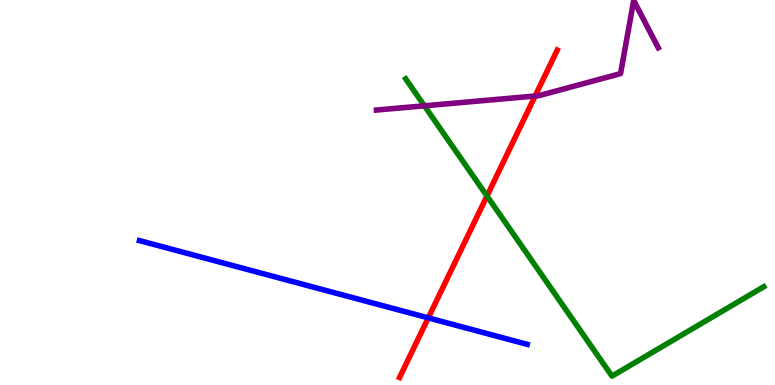[{'lines': ['blue', 'red'], 'intersections': [{'x': 5.53, 'y': 1.74}]}, {'lines': ['green', 'red'], 'intersections': [{'x': 6.28, 'y': 4.91}]}, {'lines': ['purple', 'red'], 'intersections': [{'x': 6.9, 'y': 7.51}]}, {'lines': ['blue', 'green'], 'intersections': []}, {'lines': ['blue', 'purple'], 'intersections': []}, {'lines': ['green', 'purple'], 'intersections': [{'x': 5.48, 'y': 7.25}]}]